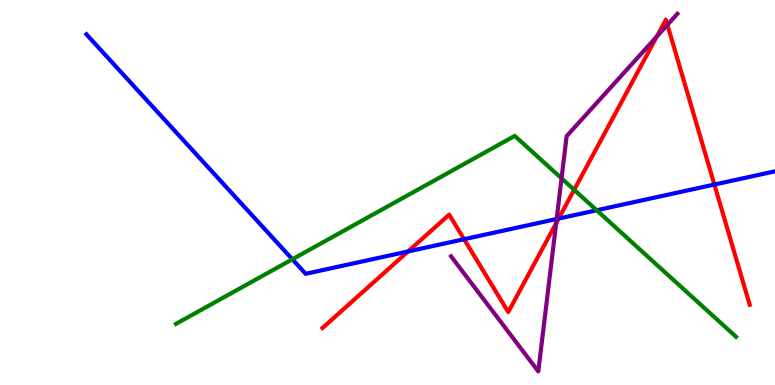[{'lines': ['blue', 'red'], 'intersections': [{'x': 5.27, 'y': 3.47}, {'x': 5.99, 'y': 3.79}, {'x': 7.21, 'y': 4.32}, {'x': 9.22, 'y': 5.21}]}, {'lines': ['green', 'red'], 'intersections': [{'x': 7.41, 'y': 5.07}]}, {'lines': ['purple', 'red'], 'intersections': [{'x': 7.18, 'y': 4.2}, {'x': 8.47, 'y': 9.05}, {'x': 8.61, 'y': 9.36}]}, {'lines': ['blue', 'green'], 'intersections': [{'x': 3.77, 'y': 3.27}, {'x': 7.7, 'y': 4.54}]}, {'lines': ['blue', 'purple'], 'intersections': [{'x': 7.18, 'y': 4.31}]}, {'lines': ['green', 'purple'], 'intersections': [{'x': 7.25, 'y': 5.37}]}]